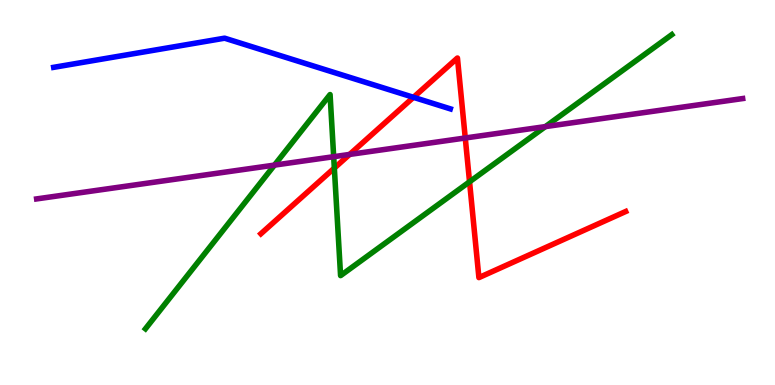[{'lines': ['blue', 'red'], 'intersections': [{'x': 5.34, 'y': 7.47}]}, {'lines': ['green', 'red'], 'intersections': [{'x': 4.31, 'y': 5.63}, {'x': 6.06, 'y': 5.28}]}, {'lines': ['purple', 'red'], 'intersections': [{'x': 4.51, 'y': 5.99}, {'x': 6.0, 'y': 6.42}]}, {'lines': ['blue', 'green'], 'intersections': []}, {'lines': ['blue', 'purple'], 'intersections': []}, {'lines': ['green', 'purple'], 'intersections': [{'x': 3.54, 'y': 5.71}, {'x': 4.31, 'y': 5.93}, {'x': 7.04, 'y': 6.71}]}]